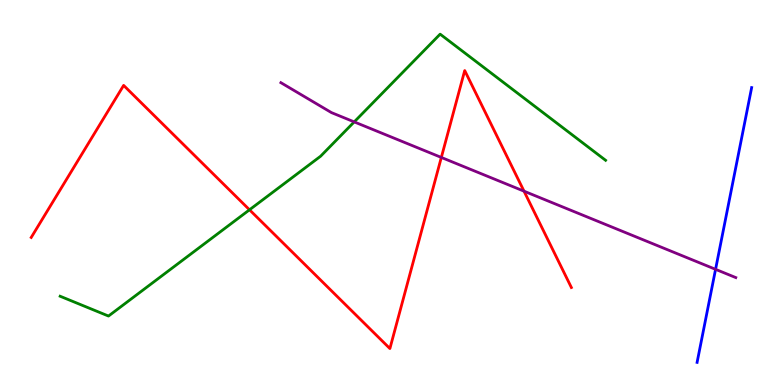[{'lines': ['blue', 'red'], 'intersections': []}, {'lines': ['green', 'red'], 'intersections': [{'x': 3.22, 'y': 4.55}]}, {'lines': ['purple', 'red'], 'intersections': [{'x': 5.69, 'y': 5.91}, {'x': 6.76, 'y': 5.03}]}, {'lines': ['blue', 'green'], 'intersections': []}, {'lines': ['blue', 'purple'], 'intersections': [{'x': 9.23, 'y': 3.0}]}, {'lines': ['green', 'purple'], 'intersections': [{'x': 4.57, 'y': 6.83}]}]